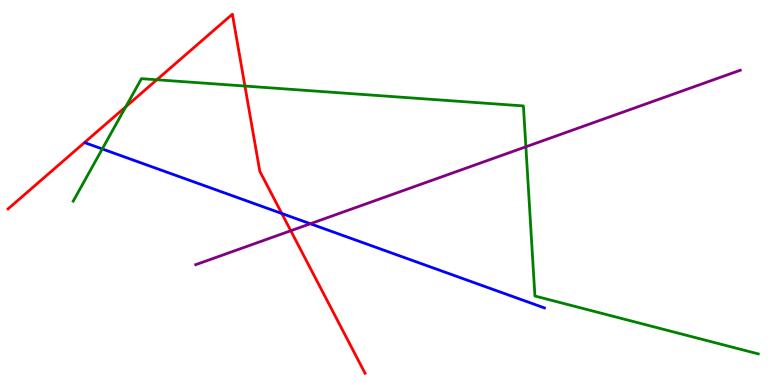[{'lines': ['blue', 'red'], 'intersections': [{'x': 3.64, 'y': 4.45}]}, {'lines': ['green', 'red'], 'intersections': [{'x': 1.62, 'y': 7.23}, {'x': 2.02, 'y': 7.93}, {'x': 3.16, 'y': 7.76}]}, {'lines': ['purple', 'red'], 'intersections': [{'x': 3.75, 'y': 4.01}]}, {'lines': ['blue', 'green'], 'intersections': [{'x': 1.32, 'y': 6.13}]}, {'lines': ['blue', 'purple'], 'intersections': [{'x': 4.0, 'y': 4.19}]}, {'lines': ['green', 'purple'], 'intersections': [{'x': 6.79, 'y': 6.19}]}]